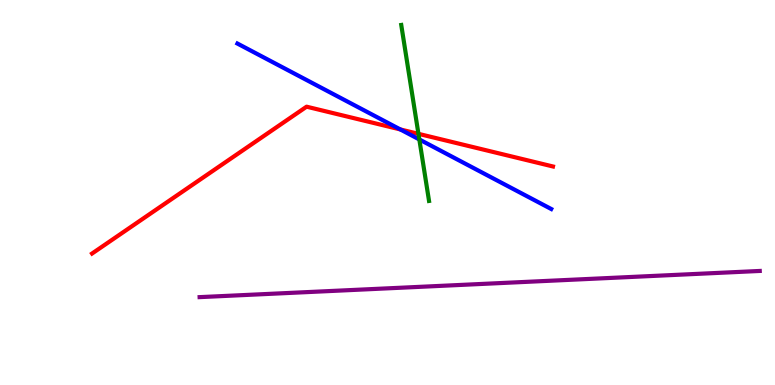[{'lines': ['blue', 'red'], 'intersections': [{'x': 5.17, 'y': 6.64}]}, {'lines': ['green', 'red'], 'intersections': [{'x': 5.4, 'y': 6.52}]}, {'lines': ['purple', 'red'], 'intersections': []}, {'lines': ['blue', 'green'], 'intersections': [{'x': 5.41, 'y': 6.38}]}, {'lines': ['blue', 'purple'], 'intersections': []}, {'lines': ['green', 'purple'], 'intersections': []}]